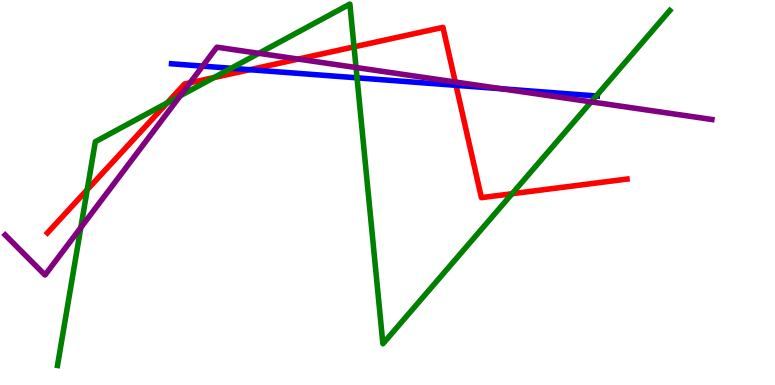[{'lines': ['blue', 'red'], 'intersections': [{'x': 3.22, 'y': 8.19}, {'x': 5.88, 'y': 7.78}]}, {'lines': ['green', 'red'], 'intersections': [{'x': 1.13, 'y': 5.07}, {'x': 2.16, 'y': 7.33}, {'x': 2.76, 'y': 7.99}, {'x': 4.57, 'y': 8.78}, {'x': 6.61, 'y': 4.97}]}, {'lines': ['purple', 'red'], 'intersections': [{'x': 2.45, 'y': 7.85}, {'x': 3.85, 'y': 8.47}, {'x': 5.87, 'y': 7.87}]}, {'lines': ['blue', 'green'], 'intersections': [{'x': 2.98, 'y': 8.23}, {'x': 4.61, 'y': 7.98}, {'x': 7.69, 'y': 7.51}]}, {'lines': ['blue', 'purple'], 'intersections': [{'x': 2.61, 'y': 8.28}, {'x': 6.47, 'y': 7.69}]}, {'lines': ['green', 'purple'], 'intersections': [{'x': 1.04, 'y': 4.09}, {'x': 2.33, 'y': 7.51}, {'x': 3.34, 'y': 8.61}, {'x': 4.59, 'y': 8.25}, {'x': 7.63, 'y': 7.35}]}]